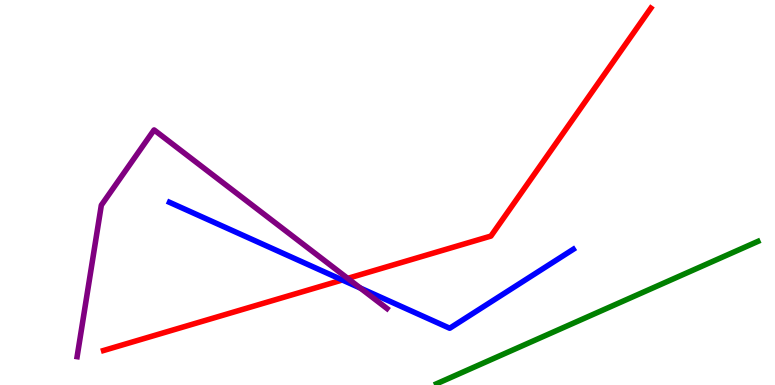[{'lines': ['blue', 'red'], 'intersections': [{'x': 4.42, 'y': 2.73}]}, {'lines': ['green', 'red'], 'intersections': []}, {'lines': ['purple', 'red'], 'intersections': [{'x': 4.49, 'y': 2.77}]}, {'lines': ['blue', 'green'], 'intersections': []}, {'lines': ['blue', 'purple'], 'intersections': [{'x': 4.65, 'y': 2.52}]}, {'lines': ['green', 'purple'], 'intersections': []}]